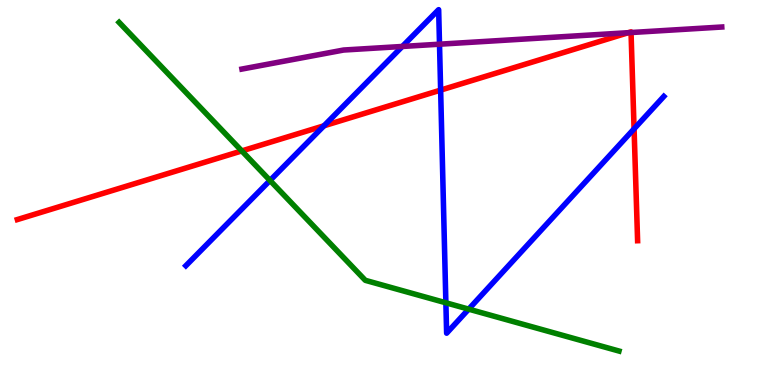[{'lines': ['blue', 'red'], 'intersections': [{'x': 4.18, 'y': 6.73}, {'x': 5.69, 'y': 7.66}, {'x': 8.18, 'y': 6.65}]}, {'lines': ['green', 'red'], 'intersections': [{'x': 3.12, 'y': 6.08}]}, {'lines': ['purple', 'red'], 'intersections': [{'x': 8.11, 'y': 9.15}, {'x': 8.14, 'y': 9.15}]}, {'lines': ['blue', 'green'], 'intersections': [{'x': 3.48, 'y': 5.31}, {'x': 5.75, 'y': 2.14}, {'x': 6.05, 'y': 1.97}]}, {'lines': ['blue', 'purple'], 'intersections': [{'x': 5.19, 'y': 8.79}, {'x': 5.67, 'y': 8.85}]}, {'lines': ['green', 'purple'], 'intersections': []}]